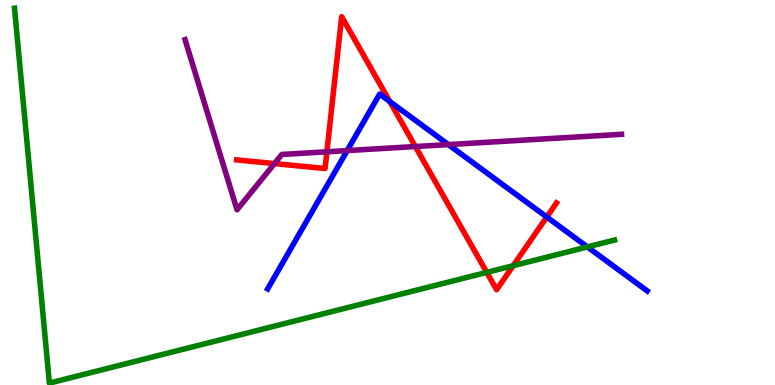[{'lines': ['blue', 'red'], 'intersections': [{'x': 5.03, 'y': 7.36}, {'x': 7.06, 'y': 4.36}]}, {'lines': ['green', 'red'], 'intersections': [{'x': 6.28, 'y': 2.93}, {'x': 6.62, 'y': 3.1}]}, {'lines': ['purple', 'red'], 'intersections': [{'x': 3.54, 'y': 5.75}, {'x': 4.22, 'y': 6.06}, {'x': 5.36, 'y': 6.19}]}, {'lines': ['blue', 'green'], 'intersections': [{'x': 7.58, 'y': 3.59}]}, {'lines': ['blue', 'purple'], 'intersections': [{'x': 4.48, 'y': 6.09}, {'x': 5.79, 'y': 6.24}]}, {'lines': ['green', 'purple'], 'intersections': []}]